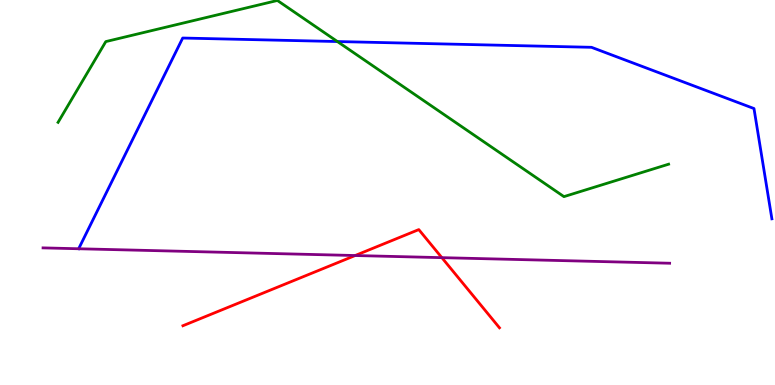[{'lines': ['blue', 'red'], 'intersections': []}, {'lines': ['green', 'red'], 'intersections': []}, {'lines': ['purple', 'red'], 'intersections': [{'x': 4.58, 'y': 3.36}, {'x': 5.7, 'y': 3.31}]}, {'lines': ['blue', 'green'], 'intersections': [{'x': 4.35, 'y': 8.92}]}, {'lines': ['blue', 'purple'], 'intersections': []}, {'lines': ['green', 'purple'], 'intersections': []}]